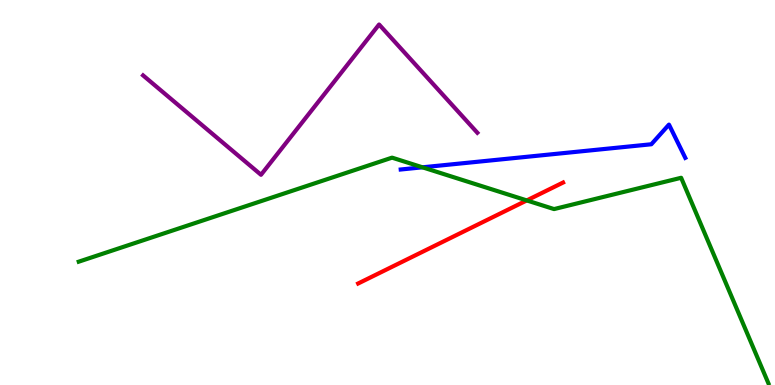[{'lines': ['blue', 'red'], 'intersections': []}, {'lines': ['green', 'red'], 'intersections': [{'x': 6.8, 'y': 4.79}]}, {'lines': ['purple', 'red'], 'intersections': []}, {'lines': ['blue', 'green'], 'intersections': [{'x': 5.45, 'y': 5.65}]}, {'lines': ['blue', 'purple'], 'intersections': []}, {'lines': ['green', 'purple'], 'intersections': []}]